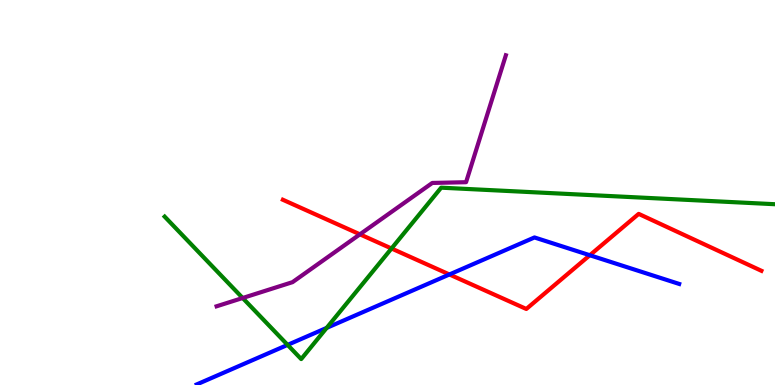[{'lines': ['blue', 'red'], 'intersections': [{'x': 5.8, 'y': 2.87}, {'x': 7.61, 'y': 3.37}]}, {'lines': ['green', 'red'], 'intersections': [{'x': 5.05, 'y': 3.55}]}, {'lines': ['purple', 'red'], 'intersections': [{'x': 4.64, 'y': 3.91}]}, {'lines': ['blue', 'green'], 'intersections': [{'x': 3.71, 'y': 1.04}, {'x': 4.22, 'y': 1.48}]}, {'lines': ['blue', 'purple'], 'intersections': []}, {'lines': ['green', 'purple'], 'intersections': [{'x': 3.13, 'y': 2.26}]}]